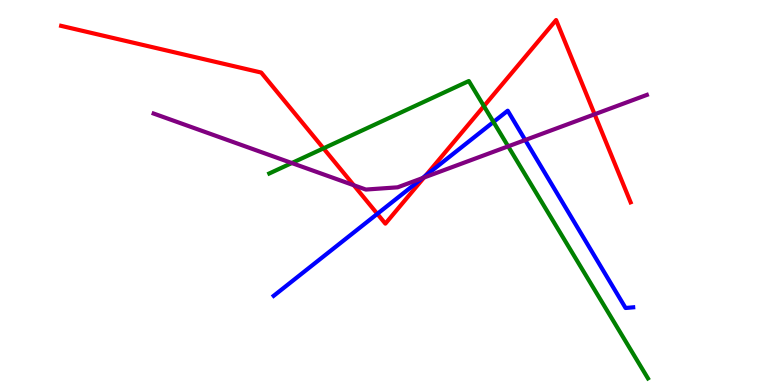[{'lines': ['blue', 'red'], 'intersections': [{'x': 4.87, 'y': 4.45}, {'x': 5.49, 'y': 5.44}]}, {'lines': ['green', 'red'], 'intersections': [{'x': 4.17, 'y': 6.15}, {'x': 6.24, 'y': 7.24}]}, {'lines': ['purple', 'red'], 'intersections': [{'x': 4.57, 'y': 5.19}, {'x': 5.47, 'y': 5.39}, {'x': 7.67, 'y': 7.03}]}, {'lines': ['blue', 'green'], 'intersections': [{'x': 6.37, 'y': 6.83}]}, {'lines': ['blue', 'purple'], 'intersections': [{'x': 5.45, 'y': 5.37}, {'x': 6.78, 'y': 6.36}]}, {'lines': ['green', 'purple'], 'intersections': [{'x': 3.77, 'y': 5.77}, {'x': 6.56, 'y': 6.2}]}]